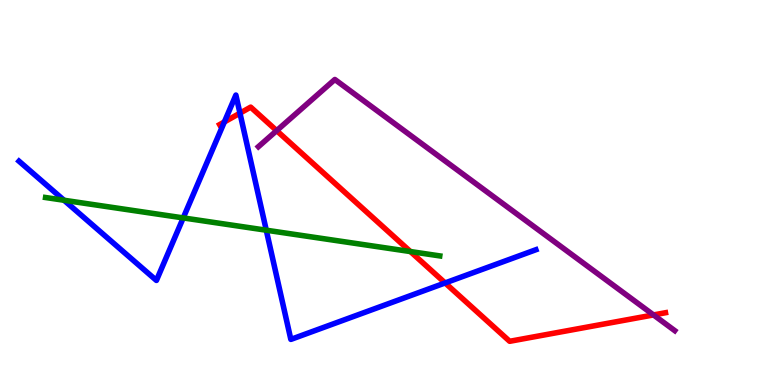[{'lines': ['blue', 'red'], 'intersections': [{'x': 2.89, 'y': 6.83}, {'x': 3.1, 'y': 7.06}, {'x': 5.74, 'y': 2.65}]}, {'lines': ['green', 'red'], 'intersections': [{'x': 5.3, 'y': 3.47}]}, {'lines': ['purple', 'red'], 'intersections': [{'x': 3.57, 'y': 6.61}, {'x': 8.43, 'y': 1.82}]}, {'lines': ['blue', 'green'], 'intersections': [{'x': 0.826, 'y': 4.8}, {'x': 2.36, 'y': 4.34}, {'x': 3.44, 'y': 4.02}]}, {'lines': ['blue', 'purple'], 'intersections': []}, {'lines': ['green', 'purple'], 'intersections': []}]